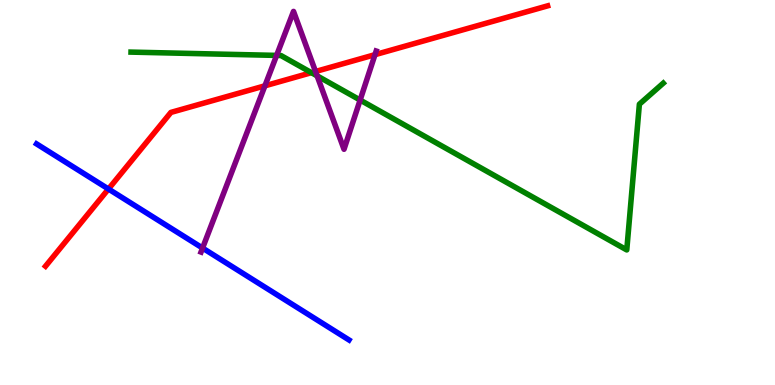[{'lines': ['blue', 'red'], 'intersections': [{'x': 1.4, 'y': 5.09}]}, {'lines': ['green', 'red'], 'intersections': [{'x': 4.02, 'y': 8.11}]}, {'lines': ['purple', 'red'], 'intersections': [{'x': 3.42, 'y': 7.77}, {'x': 4.07, 'y': 8.14}, {'x': 4.84, 'y': 8.58}]}, {'lines': ['blue', 'green'], 'intersections': []}, {'lines': ['blue', 'purple'], 'intersections': [{'x': 2.61, 'y': 3.56}]}, {'lines': ['green', 'purple'], 'intersections': [{'x': 3.57, 'y': 8.56}, {'x': 4.09, 'y': 8.03}, {'x': 4.65, 'y': 7.4}]}]